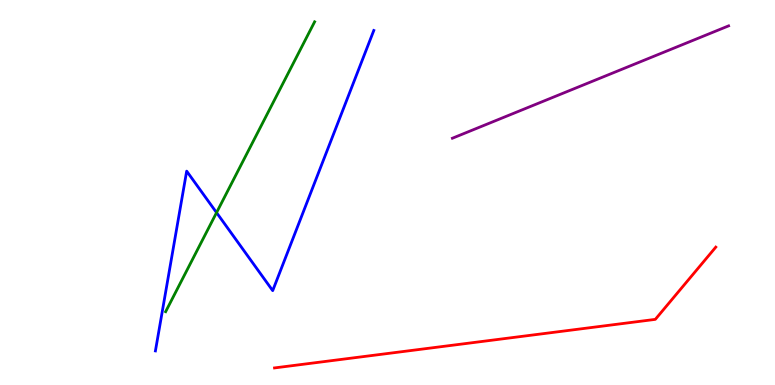[{'lines': ['blue', 'red'], 'intersections': []}, {'lines': ['green', 'red'], 'intersections': []}, {'lines': ['purple', 'red'], 'intersections': []}, {'lines': ['blue', 'green'], 'intersections': [{'x': 2.79, 'y': 4.48}]}, {'lines': ['blue', 'purple'], 'intersections': []}, {'lines': ['green', 'purple'], 'intersections': []}]